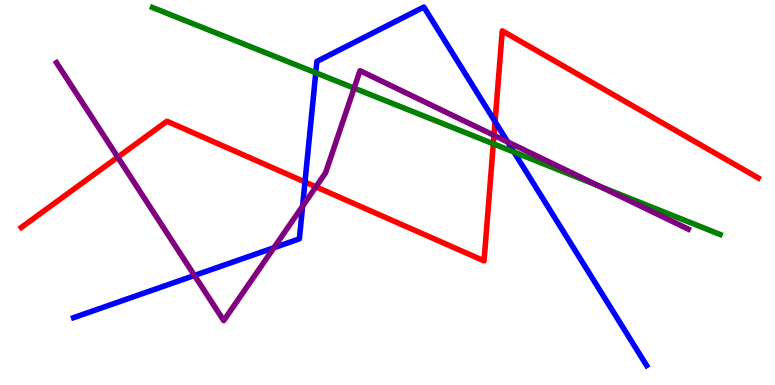[{'lines': ['blue', 'red'], 'intersections': [{'x': 3.94, 'y': 5.27}, {'x': 6.39, 'y': 6.84}]}, {'lines': ['green', 'red'], 'intersections': [{'x': 6.37, 'y': 6.27}]}, {'lines': ['purple', 'red'], 'intersections': [{'x': 1.52, 'y': 5.92}, {'x': 4.08, 'y': 5.15}, {'x': 6.37, 'y': 6.48}]}, {'lines': ['blue', 'green'], 'intersections': [{'x': 4.07, 'y': 8.11}, {'x': 6.63, 'y': 6.05}]}, {'lines': ['blue', 'purple'], 'intersections': [{'x': 2.51, 'y': 2.85}, {'x': 3.53, 'y': 3.57}, {'x': 3.9, 'y': 4.65}, {'x': 6.55, 'y': 6.31}]}, {'lines': ['green', 'purple'], 'intersections': [{'x': 4.57, 'y': 7.71}, {'x': 7.73, 'y': 5.16}]}]